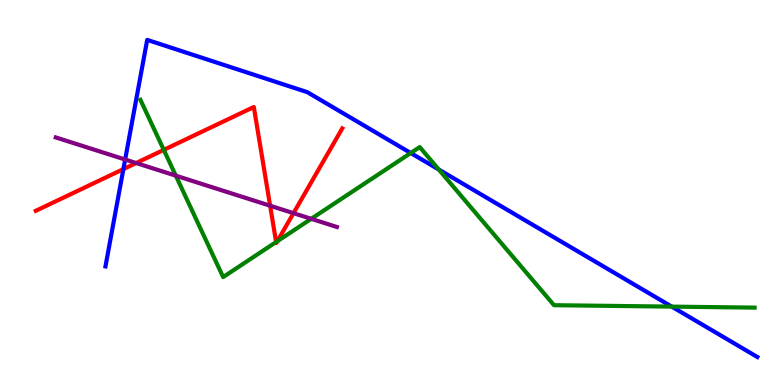[{'lines': ['blue', 'red'], 'intersections': [{'x': 1.59, 'y': 5.61}]}, {'lines': ['green', 'red'], 'intersections': [{'x': 2.11, 'y': 6.11}, {'x': 3.56, 'y': 3.71}, {'x': 3.58, 'y': 3.73}]}, {'lines': ['purple', 'red'], 'intersections': [{'x': 1.76, 'y': 5.77}, {'x': 3.49, 'y': 4.66}, {'x': 3.79, 'y': 4.46}]}, {'lines': ['blue', 'green'], 'intersections': [{'x': 5.3, 'y': 6.03}, {'x': 5.66, 'y': 5.6}, {'x': 8.67, 'y': 2.04}]}, {'lines': ['blue', 'purple'], 'intersections': [{'x': 1.61, 'y': 5.86}]}, {'lines': ['green', 'purple'], 'intersections': [{'x': 2.27, 'y': 5.44}, {'x': 4.02, 'y': 4.32}]}]